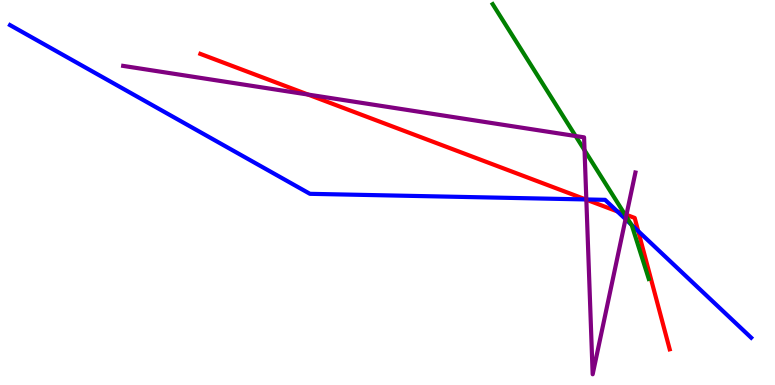[{'lines': ['blue', 'red'], 'intersections': [{'x': 7.56, 'y': 4.82}, {'x': 7.97, 'y': 4.51}, {'x': 8.24, 'y': 4.0}]}, {'lines': ['green', 'red'], 'intersections': [{'x': 8.06, 'y': 4.44}]}, {'lines': ['purple', 'red'], 'intersections': [{'x': 3.97, 'y': 7.54}, {'x': 7.57, 'y': 4.81}, {'x': 8.08, 'y': 4.42}]}, {'lines': ['blue', 'green'], 'intersections': [{'x': 8.15, 'y': 4.17}]}, {'lines': ['blue', 'purple'], 'intersections': [{'x': 7.57, 'y': 4.82}, {'x': 8.07, 'y': 4.31}]}, {'lines': ['green', 'purple'], 'intersections': [{'x': 7.43, 'y': 6.47}, {'x': 7.54, 'y': 6.1}, {'x': 8.08, 'y': 4.38}]}]